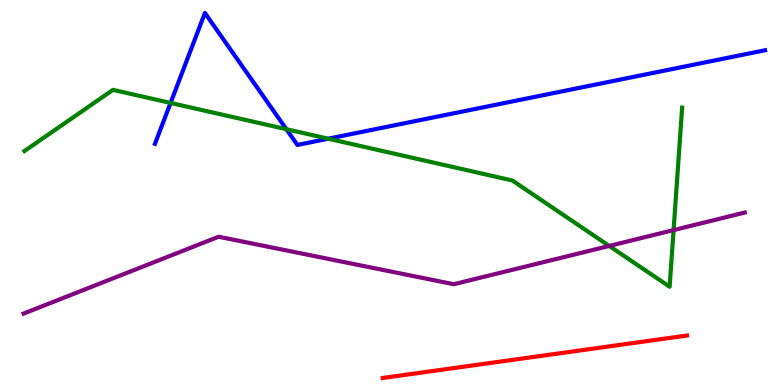[{'lines': ['blue', 'red'], 'intersections': []}, {'lines': ['green', 'red'], 'intersections': []}, {'lines': ['purple', 'red'], 'intersections': []}, {'lines': ['blue', 'green'], 'intersections': [{'x': 2.2, 'y': 7.33}, {'x': 3.7, 'y': 6.64}, {'x': 4.24, 'y': 6.4}]}, {'lines': ['blue', 'purple'], 'intersections': []}, {'lines': ['green', 'purple'], 'intersections': [{'x': 7.86, 'y': 3.61}, {'x': 8.69, 'y': 4.02}]}]